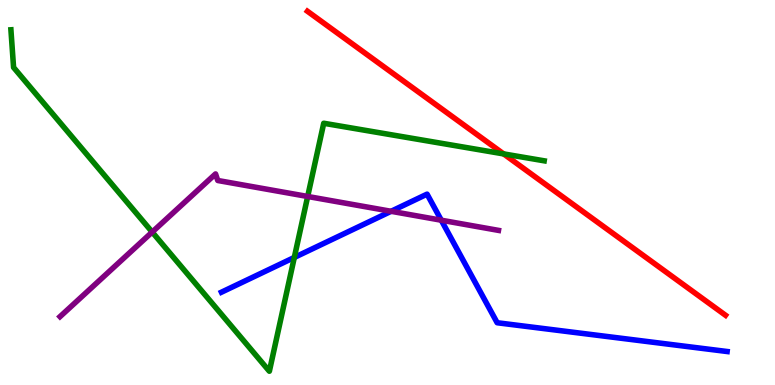[{'lines': ['blue', 'red'], 'intersections': []}, {'lines': ['green', 'red'], 'intersections': [{'x': 6.5, 'y': 6.0}]}, {'lines': ['purple', 'red'], 'intersections': []}, {'lines': ['blue', 'green'], 'intersections': [{'x': 3.8, 'y': 3.31}]}, {'lines': ['blue', 'purple'], 'intersections': [{'x': 5.05, 'y': 4.51}, {'x': 5.69, 'y': 4.28}]}, {'lines': ['green', 'purple'], 'intersections': [{'x': 1.96, 'y': 3.97}, {'x': 3.97, 'y': 4.9}]}]